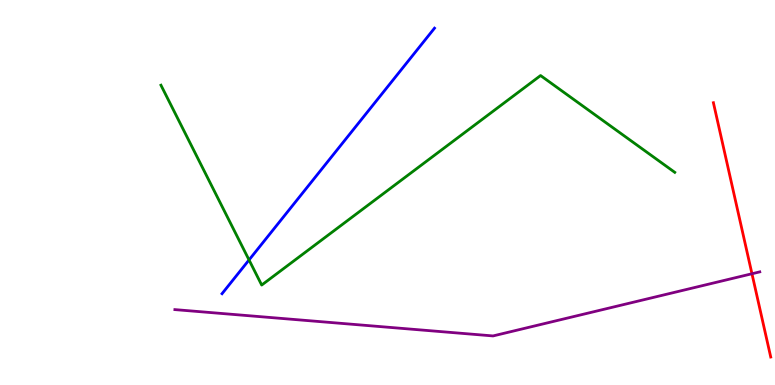[{'lines': ['blue', 'red'], 'intersections': []}, {'lines': ['green', 'red'], 'intersections': []}, {'lines': ['purple', 'red'], 'intersections': [{'x': 9.7, 'y': 2.89}]}, {'lines': ['blue', 'green'], 'intersections': [{'x': 3.21, 'y': 3.25}]}, {'lines': ['blue', 'purple'], 'intersections': []}, {'lines': ['green', 'purple'], 'intersections': []}]